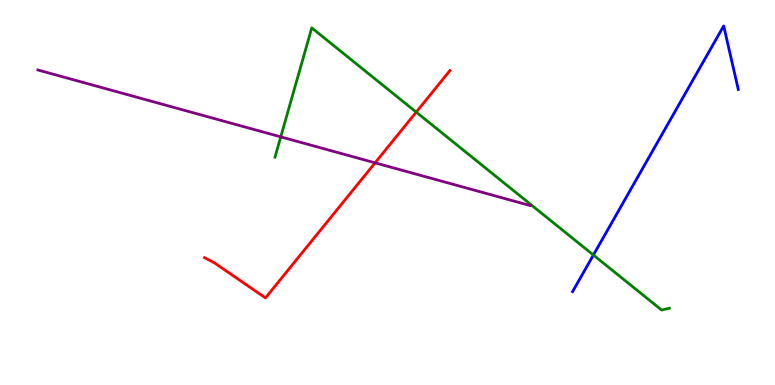[{'lines': ['blue', 'red'], 'intersections': []}, {'lines': ['green', 'red'], 'intersections': [{'x': 5.37, 'y': 7.09}]}, {'lines': ['purple', 'red'], 'intersections': [{'x': 4.84, 'y': 5.77}]}, {'lines': ['blue', 'green'], 'intersections': [{'x': 7.66, 'y': 3.38}]}, {'lines': ['blue', 'purple'], 'intersections': []}, {'lines': ['green', 'purple'], 'intersections': [{'x': 3.62, 'y': 6.45}]}]